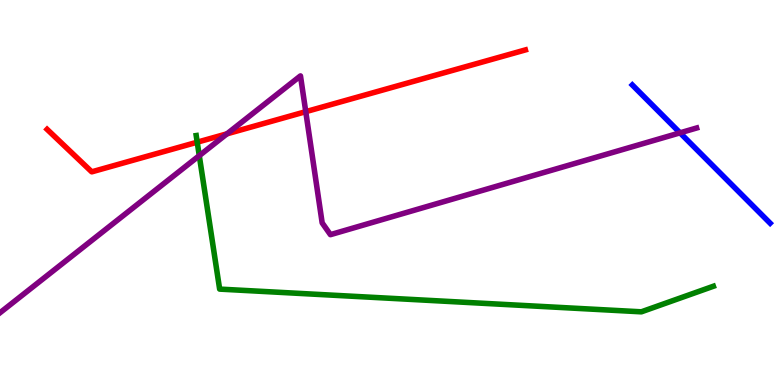[{'lines': ['blue', 'red'], 'intersections': []}, {'lines': ['green', 'red'], 'intersections': [{'x': 2.54, 'y': 6.31}]}, {'lines': ['purple', 'red'], 'intersections': [{'x': 2.93, 'y': 6.52}, {'x': 3.95, 'y': 7.1}]}, {'lines': ['blue', 'green'], 'intersections': []}, {'lines': ['blue', 'purple'], 'intersections': [{'x': 8.77, 'y': 6.55}]}, {'lines': ['green', 'purple'], 'intersections': [{'x': 2.57, 'y': 5.96}]}]